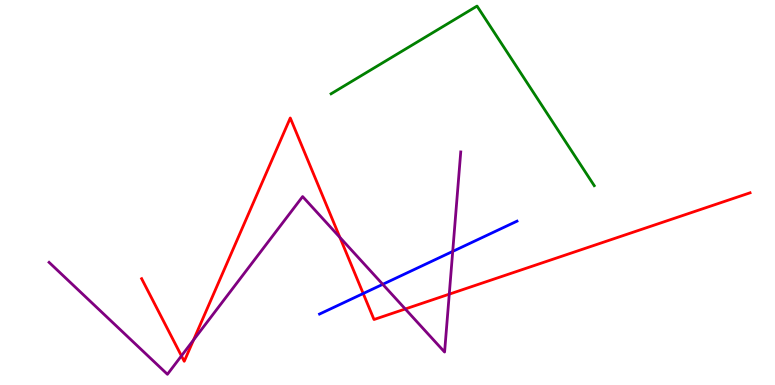[{'lines': ['blue', 'red'], 'intersections': [{'x': 4.69, 'y': 2.38}]}, {'lines': ['green', 'red'], 'intersections': []}, {'lines': ['purple', 'red'], 'intersections': [{'x': 2.34, 'y': 0.757}, {'x': 2.5, 'y': 1.17}, {'x': 4.39, 'y': 3.83}, {'x': 5.23, 'y': 1.97}, {'x': 5.8, 'y': 2.36}]}, {'lines': ['blue', 'green'], 'intersections': []}, {'lines': ['blue', 'purple'], 'intersections': [{'x': 4.94, 'y': 2.62}, {'x': 5.84, 'y': 3.47}]}, {'lines': ['green', 'purple'], 'intersections': []}]